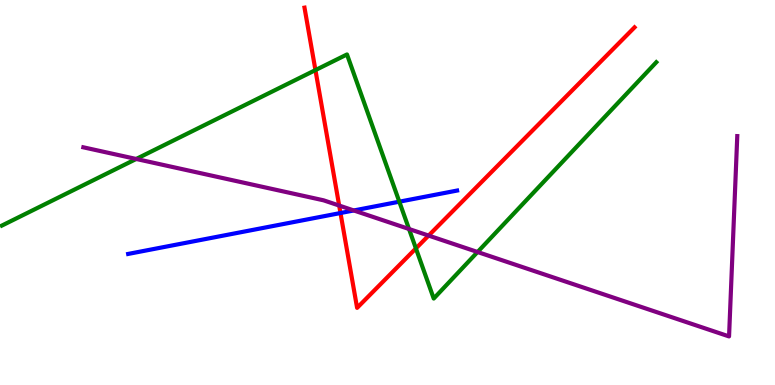[{'lines': ['blue', 'red'], 'intersections': [{'x': 4.39, 'y': 4.47}]}, {'lines': ['green', 'red'], 'intersections': [{'x': 4.07, 'y': 8.18}, {'x': 5.37, 'y': 3.55}]}, {'lines': ['purple', 'red'], 'intersections': [{'x': 4.38, 'y': 4.66}, {'x': 5.53, 'y': 3.88}]}, {'lines': ['blue', 'green'], 'intersections': [{'x': 5.15, 'y': 4.76}]}, {'lines': ['blue', 'purple'], 'intersections': [{'x': 4.57, 'y': 4.53}]}, {'lines': ['green', 'purple'], 'intersections': [{'x': 1.76, 'y': 5.87}, {'x': 5.28, 'y': 4.05}, {'x': 6.16, 'y': 3.45}]}]